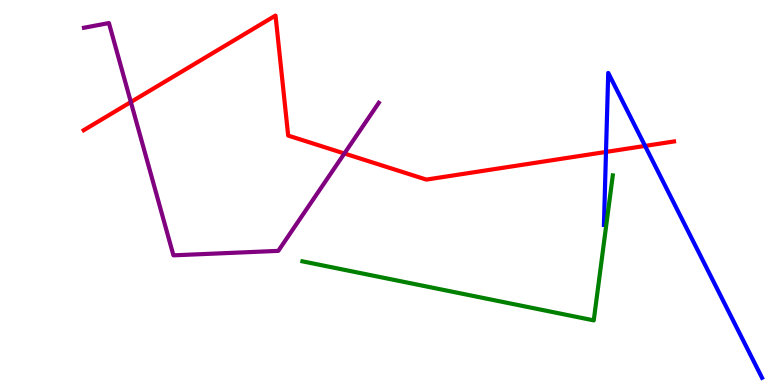[{'lines': ['blue', 'red'], 'intersections': [{'x': 7.82, 'y': 6.05}, {'x': 8.32, 'y': 6.21}]}, {'lines': ['green', 'red'], 'intersections': []}, {'lines': ['purple', 'red'], 'intersections': [{'x': 1.69, 'y': 7.35}, {'x': 4.44, 'y': 6.01}]}, {'lines': ['blue', 'green'], 'intersections': []}, {'lines': ['blue', 'purple'], 'intersections': []}, {'lines': ['green', 'purple'], 'intersections': []}]